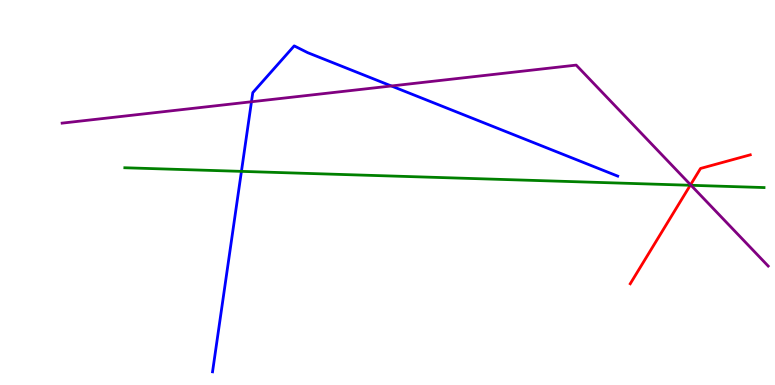[{'lines': ['blue', 'red'], 'intersections': []}, {'lines': ['green', 'red'], 'intersections': [{'x': 8.91, 'y': 5.19}]}, {'lines': ['purple', 'red'], 'intersections': [{'x': 8.91, 'y': 5.2}]}, {'lines': ['blue', 'green'], 'intersections': [{'x': 3.12, 'y': 5.55}]}, {'lines': ['blue', 'purple'], 'intersections': [{'x': 3.24, 'y': 7.36}, {'x': 5.05, 'y': 7.77}]}, {'lines': ['green', 'purple'], 'intersections': [{'x': 8.92, 'y': 5.19}]}]